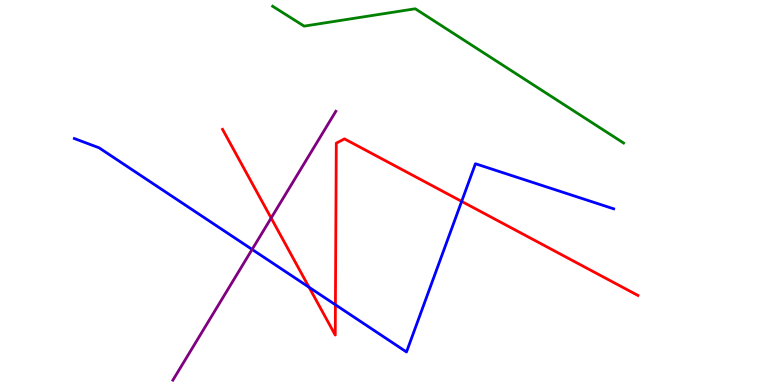[{'lines': ['blue', 'red'], 'intersections': [{'x': 3.99, 'y': 2.54}, {'x': 4.33, 'y': 2.08}, {'x': 5.96, 'y': 4.77}]}, {'lines': ['green', 'red'], 'intersections': []}, {'lines': ['purple', 'red'], 'intersections': [{'x': 3.5, 'y': 4.34}]}, {'lines': ['blue', 'green'], 'intersections': []}, {'lines': ['blue', 'purple'], 'intersections': [{'x': 3.25, 'y': 3.52}]}, {'lines': ['green', 'purple'], 'intersections': []}]